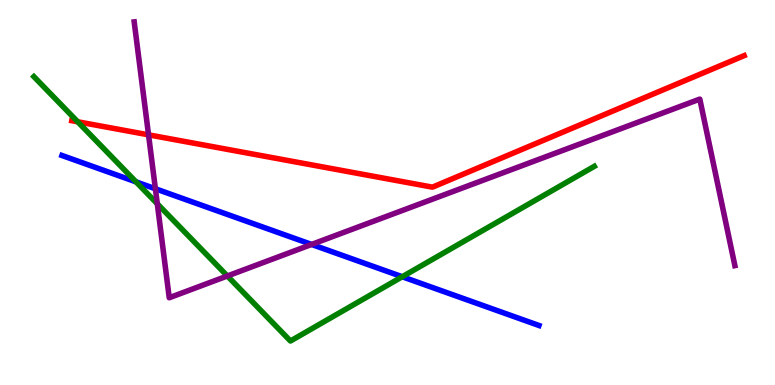[{'lines': ['blue', 'red'], 'intersections': []}, {'lines': ['green', 'red'], 'intersections': [{'x': 1.0, 'y': 6.84}]}, {'lines': ['purple', 'red'], 'intersections': [{'x': 1.92, 'y': 6.5}]}, {'lines': ['blue', 'green'], 'intersections': [{'x': 1.76, 'y': 5.28}, {'x': 5.19, 'y': 2.81}]}, {'lines': ['blue', 'purple'], 'intersections': [{'x': 2.01, 'y': 5.1}, {'x': 4.02, 'y': 3.65}]}, {'lines': ['green', 'purple'], 'intersections': [{'x': 2.03, 'y': 4.71}, {'x': 2.93, 'y': 2.83}]}]